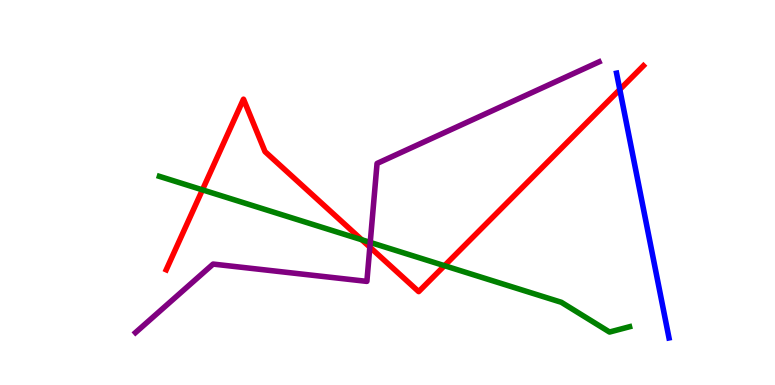[{'lines': ['blue', 'red'], 'intersections': [{'x': 8.0, 'y': 7.68}]}, {'lines': ['green', 'red'], 'intersections': [{'x': 2.61, 'y': 5.07}, {'x': 4.67, 'y': 3.77}, {'x': 5.74, 'y': 3.1}]}, {'lines': ['purple', 'red'], 'intersections': [{'x': 4.77, 'y': 3.58}]}, {'lines': ['blue', 'green'], 'intersections': []}, {'lines': ['blue', 'purple'], 'intersections': []}, {'lines': ['green', 'purple'], 'intersections': [{'x': 4.78, 'y': 3.7}]}]